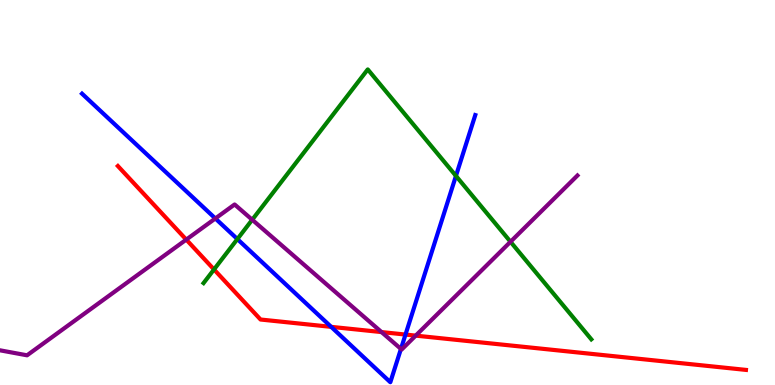[{'lines': ['blue', 'red'], 'intersections': [{'x': 4.27, 'y': 1.51}, {'x': 5.23, 'y': 1.31}]}, {'lines': ['green', 'red'], 'intersections': [{'x': 2.76, 'y': 3.0}]}, {'lines': ['purple', 'red'], 'intersections': [{'x': 2.4, 'y': 3.78}, {'x': 4.92, 'y': 1.37}, {'x': 5.36, 'y': 1.28}]}, {'lines': ['blue', 'green'], 'intersections': [{'x': 3.06, 'y': 3.79}, {'x': 5.88, 'y': 5.43}]}, {'lines': ['blue', 'purple'], 'intersections': [{'x': 2.78, 'y': 4.33}, {'x': 5.17, 'y': 0.937}]}, {'lines': ['green', 'purple'], 'intersections': [{'x': 3.25, 'y': 4.29}, {'x': 6.59, 'y': 3.72}]}]